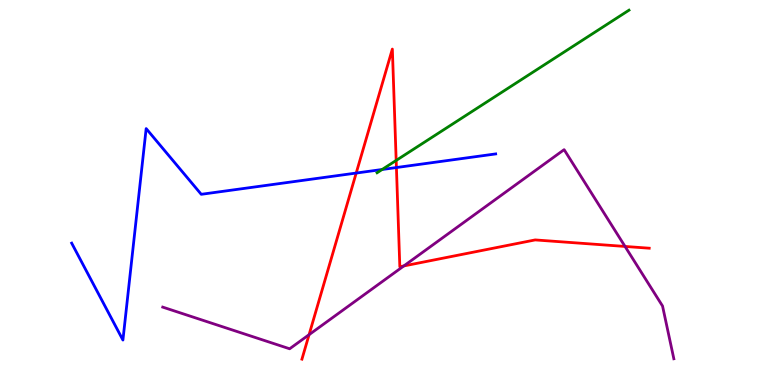[{'lines': ['blue', 'red'], 'intersections': [{'x': 4.6, 'y': 5.51}, {'x': 5.12, 'y': 5.65}]}, {'lines': ['green', 'red'], 'intersections': [{'x': 5.11, 'y': 5.83}]}, {'lines': ['purple', 'red'], 'intersections': [{'x': 3.99, 'y': 1.31}, {'x': 5.21, 'y': 3.09}, {'x': 8.07, 'y': 3.6}]}, {'lines': ['blue', 'green'], 'intersections': [{'x': 4.93, 'y': 5.6}]}, {'lines': ['blue', 'purple'], 'intersections': []}, {'lines': ['green', 'purple'], 'intersections': []}]